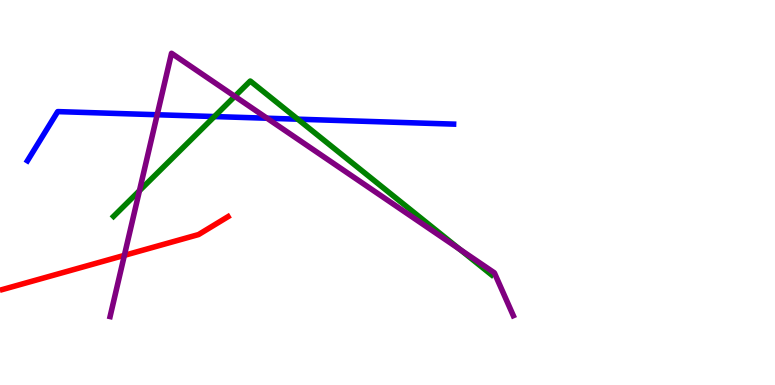[{'lines': ['blue', 'red'], 'intersections': []}, {'lines': ['green', 'red'], 'intersections': []}, {'lines': ['purple', 'red'], 'intersections': [{'x': 1.6, 'y': 3.37}]}, {'lines': ['blue', 'green'], 'intersections': [{'x': 2.77, 'y': 6.97}, {'x': 3.84, 'y': 6.9}]}, {'lines': ['blue', 'purple'], 'intersections': [{'x': 2.03, 'y': 7.02}, {'x': 3.45, 'y': 6.93}]}, {'lines': ['green', 'purple'], 'intersections': [{'x': 1.8, 'y': 5.05}, {'x': 3.03, 'y': 7.5}, {'x': 5.93, 'y': 3.52}]}]